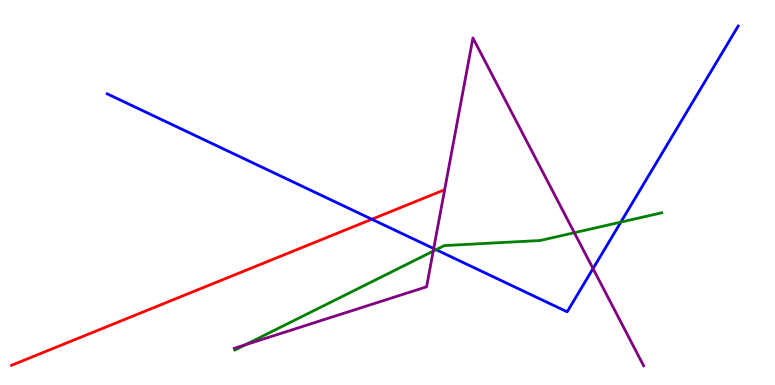[{'lines': ['blue', 'red'], 'intersections': [{'x': 4.8, 'y': 4.31}]}, {'lines': ['green', 'red'], 'intersections': []}, {'lines': ['purple', 'red'], 'intersections': []}, {'lines': ['blue', 'green'], 'intersections': [{'x': 5.63, 'y': 3.51}, {'x': 8.01, 'y': 4.23}]}, {'lines': ['blue', 'purple'], 'intersections': [{'x': 5.6, 'y': 3.54}, {'x': 7.65, 'y': 3.02}]}, {'lines': ['green', 'purple'], 'intersections': [{'x': 3.16, 'y': 1.04}, {'x': 5.59, 'y': 3.48}, {'x': 7.41, 'y': 3.96}]}]